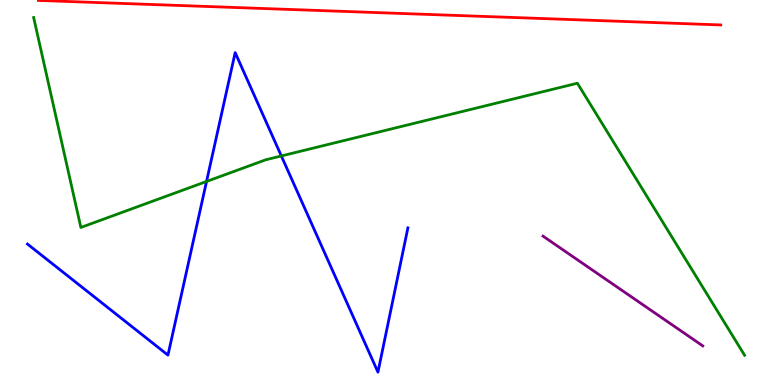[{'lines': ['blue', 'red'], 'intersections': []}, {'lines': ['green', 'red'], 'intersections': []}, {'lines': ['purple', 'red'], 'intersections': []}, {'lines': ['blue', 'green'], 'intersections': [{'x': 2.67, 'y': 5.29}, {'x': 3.63, 'y': 5.95}]}, {'lines': ['blue', 'purple'], 'intersections': []}, {'lines': ['green', 'purple'], 'intersections': []}]